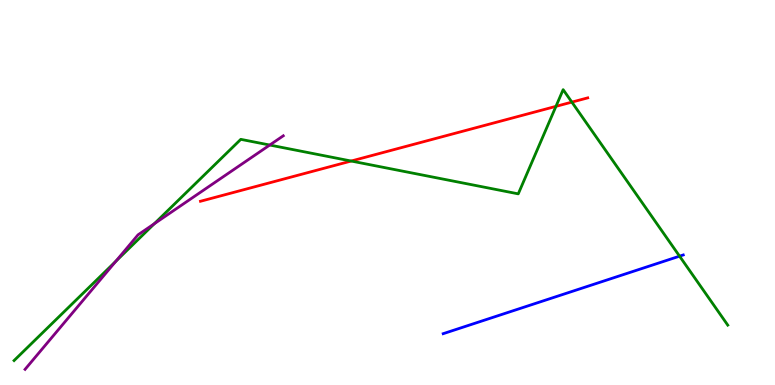[{'lines': ['blue', 'red'], 'intersections': []}, {'lines': ['green', 'red'], 'intersections': [{'x': 4.53, 'y': 5.82}, {'x': 7.17, 'y': 7.24}, {'x': 7.38, 'y': 7.35}]}, {'lines': ['purple', 'red'], 'intersections': []}, {'lines': ['blue', 'green'], 'intersections': [{'x': 8.77, 'y': 3.35}]}, {'lines': ['blue', 'purple'], 'intersections': []}, {'lines': ['green', 'purple'], 'intersections': [{'x': 1.49, 'y': 3.21}, {'x': 1.99, 'y': 4.19}, {'x': 3.48, 'y': 6.23}]}]